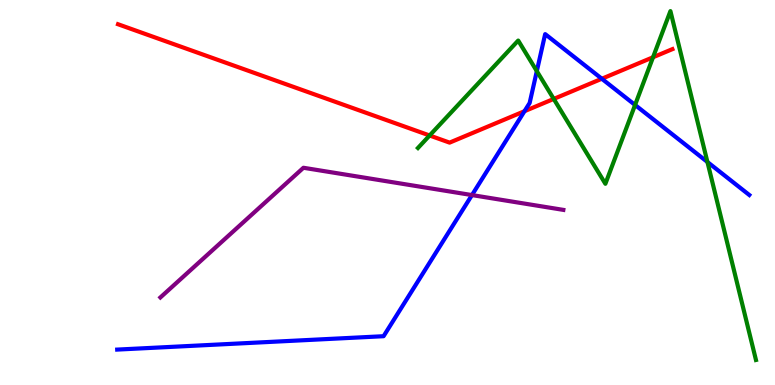[{'lines': ['blue', 'red'], 'intersections': [{'x': 6.77, 'y': 7.11}, {'x': 7.77, 'y': 7.95}]}, {'lines': ['green', 'red'], 'intersections': [{'x': 5.54, 'y': 6.48}, {'x': 7.14, 'y': 7.43}, {'x': 8.43, 'y': 8.51}]}, {'lines': ['purple', 'red'], 'intersections': []}, {'lines': ['blue', 'green'], 'intersections': [{'x': 6.93, 'y': 8.15}, {'x': 8.19, 'y': 7.27}, {'x': 9.13, 'y': 5.79}]}, {'lines': ['blue', 'purple'], 'intersections': [{'x': 6.09, 'y': 4.93}]}, {'lines': ['green', 'purple'], 'intersections': []}]